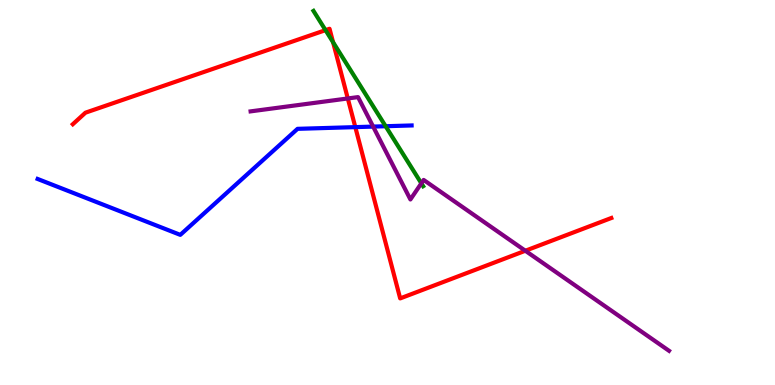[{'lines': ['blue', 'red'], 'intersections': [{'x': 4.58, 'y': 6.7}]}, {'lines': ['green', 'red'], 'intersections': [{'x': 4.2, 'y': 9.22}, {'x': 4.3, 'y': 8.9}]}, {'lines': ['purple', 'red'], 'intersections': [{'x': 4.49, 'y': 7.44}, {'x': 6.78, 'y': 3.49}]}, {'lines': ['blue', 'green'], 'intersections': [{'x': 4.98, 'y': 6.72}]}, {'lines': ['blue', 'purple'], 'intersections': [{'x': 4.81, 'y': 6.71}]}, {'lines': ['green', 'purple'], 'intersections': [{'x': 5.44, 'y': 5.24}]}]